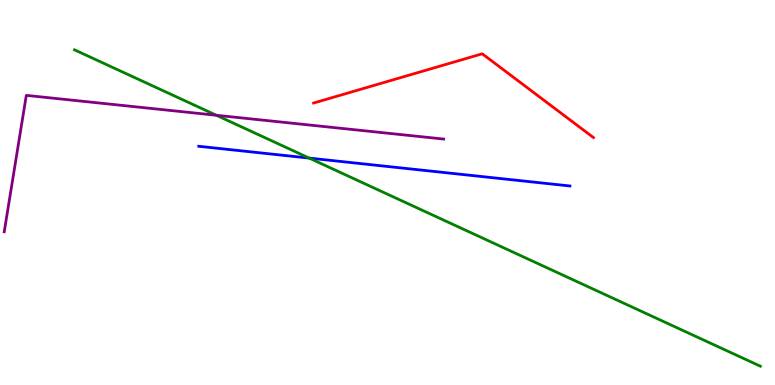[{'lines': ['blue', 'red'], 'intersections': []}, {'lines': ['green', 'red'], 'intersections': []}, {'lines': ['purple', 'red'], 'intersections': []}, {'lines': ['blue', 'green'], 'intersections': [{'x': 3.99, 'y': 5.89}]}, {'lines': ['blue', 'purple'], 'intersections': []}, {'lines': ['green', 'purple'], 'intersections': [{'x': 2.79, 'y': 7.01}]}]